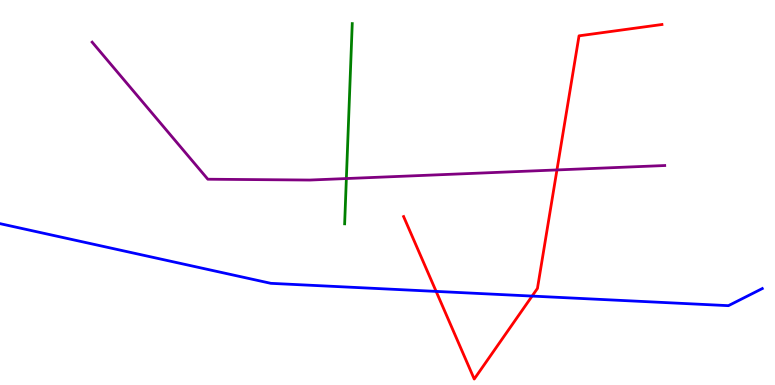[{'lines': ['blue', 'red'], 'intersections': [{'x': 5.63, 'y': 2.43}, {'x': 6.87, 'y': 2.31}]}, {'lines': ['green', 'red'], 'intersections': []}, {'lines': ['purple', 'red'], 'intersections': [{'x': 7.19, 'y': 5.59}]}, {'lines': ['blue', 'green'], 'intersections': []}, {'lines': ['blue', 'purple'], 'intersections': []}, {'lines': ['green', 'purple'], 'intersections': [{'x': 4.47, 'y': 5.36}]}]